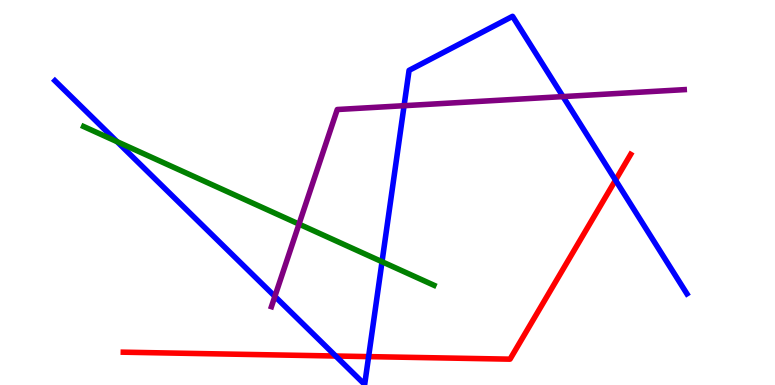[{'lines': ['blue', 'red'], 'intersections': [{'x': 4.33, 'y': 0.753}, {'x': 4.76, 'y': 0.737}, {'x': 7.94, 'y': 5.32}]}, {'lines': ['green', 'red'], 'intersections': []}, {'lines': ['purple', 'red'], 'intersections': []}, {'lines': ['blue', 'green'], 'intersections': [{'x': 1.51, 'y': 6.32}, {'x': 4.93, 'y': 3.2}]}, {'lines': ['blue', 'purple'], 'intersections': [{'x': 3.55, 'y': 2.3}, {'x': 5.21, 'y': 7.25}, {'x': 7.26, 'y': 7.49}]}, {'lines': ['green', 'purple'], 'intersections': [{'x': 3.86, 'y': 4.18}]}]